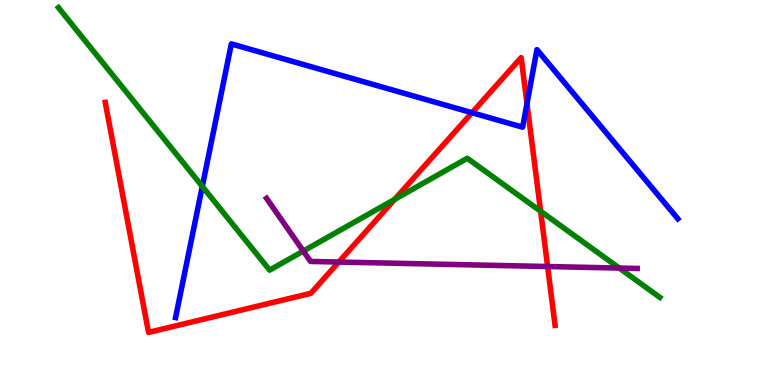[{'lines': ['blue', 'red'], 'intersections': [{'x': 6.09, 'y': 7.07}, {'x': 6.8, 'y': 7.31}]}, {'lines': ['green', 'red'], 'intersections': [{'x': 5.09, 'y': 4.82}, {'x': 6.98, 'y': 4.51}]}, {'lines': ['purple', 'red'], 'intersections': [{'x': 4.37, 'y': 3.19}, {'x': 7.07, 'y': 3.08}]}, {'lines': ['blue', 'green'], 'intersections': [{'x': 2.61, 'y': 5.16}]}, {'lines': ['blue', 'purple'], 'intersections': []}, {'lines': ['green', 'purple'], 'intersections': [{'x': 3.91, 'y': 3.48}, {'x': 7.99, 'y': 3.04}]}]